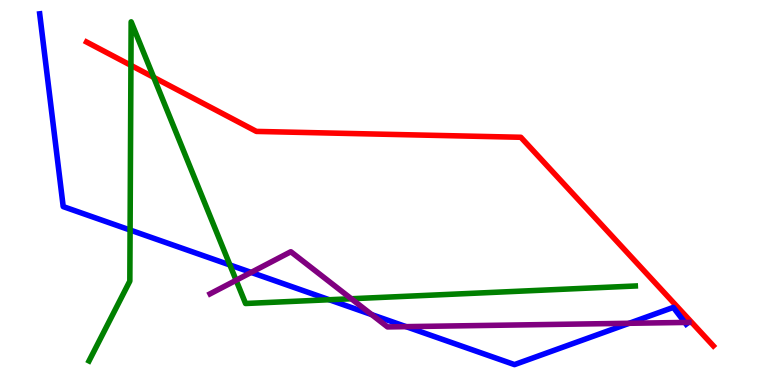[{'lines': ['blue', 'red'], 'intersections': []}, {'lines': ['green', 'red'], 'intersections': [{'x': 1.69, 'y': 8.3}, {'x': 1.98, 'y': 7.99}]}, {'lines': ['purple', 'red'], 'intersections': []}, {'lines': ['blue', 'green'], 'intersections': [{'x': 1.68, 'y': 4.03}, {'x': 2.97, 'y': 3.12}, {'x': 4.25, 'y': 2.21}]}, {'lines': ['blue', 'purple'], 'intersections': [{'x': 3.24, 'y': 2.92}, {'x': 4.8, 'y': 1.83}, {'x': 5.24, 'y': 1.52}, {'x': 8.12, 'y': 1.6}, {'x': 8.84, 'y': 1.62}]}, {'lines': ['green', 'purple'], 'intersections': [{'x': 3.05, 'y': 2.72}, {'x': 4.53, 'y': 2.24}]}]